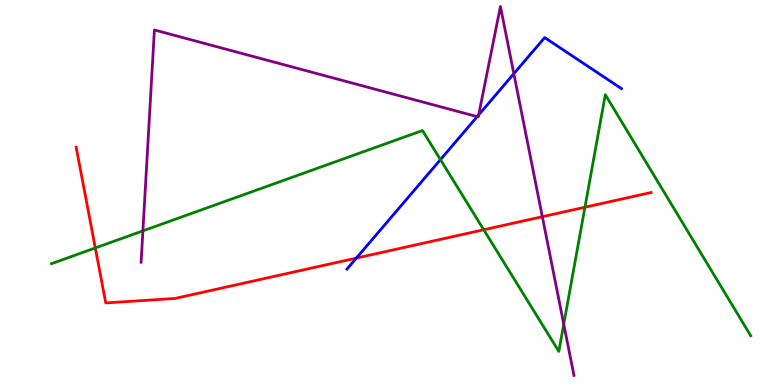[{'lines': ['blue', 'red'], 'intersections': [{'x': 4.6, 'y': 3.3}]}, {'lines': ['green', 'red'], 'intersections': [{'x': 1.23, 'y': 3.56}, {'x': 6.24, 'y': 4.03}, {'x': 7.55, 'y': 4.62}]}, {'lines': ['purple', 'red'], 'intersections': [{'x': 7.0, 'y': 4.37}]}, {'lines': ['blue', 'green'], 'intersections': [{'x': 5.68, 'y': 5.85}]}, {'lines': ['blue', 'purple'], 'intersections': [{'x': 6.16, 'y': 6.97}, {'x': 6.18, 'y': 7.02}, {'x': 6.63, 'y': 8.09}]}, {'lines': ['green', 'purple'], 'intersections': [{'x': 1.84, 'y': 4.0}, {'x': 7.27, 'y': 1.58}]}]